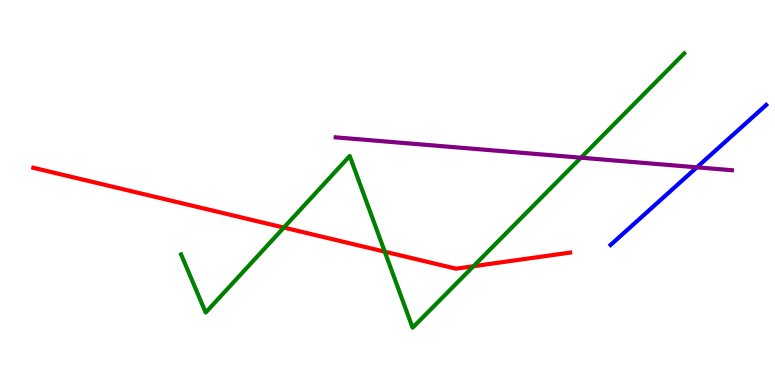[{'lines': ['blue', 'red'], 'intersections': []}, {'lines': ['green', 'red'], 'intersections': [{'x': 3.66, 'y': 4.09}, {'x': 4.96, 'y': 3.46}, {'x': 6.11, 'y': 3.08}]}, {'lines': ['purple', 'red'], 'intersections': []}, {'lines': ['blue', 'green'], 'intersections': []}, {'lines': ['blue', 'purple'], 'intersections': [{'x': 8.99, 'y': 5.65}]}, {'lines': ['green', 'purple'], 'intersections': [{'x': 7.5, 'y': 5.9}]}]